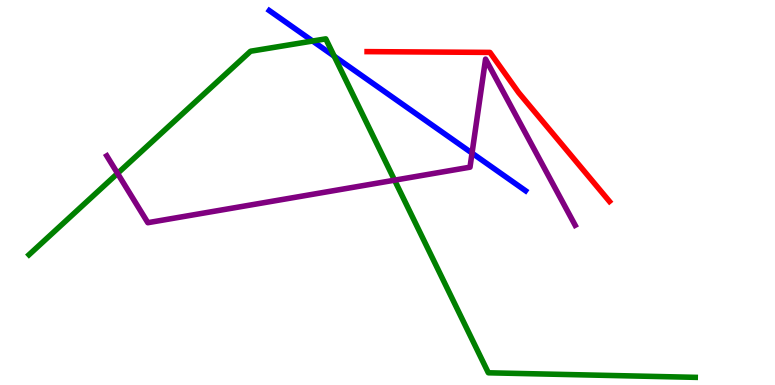[{'lines': ['blue', 'red'], 'intersections': []}, {'lines': ['green', 'red'], 'intersections': []}, {'lines': ['purple', 'red'], 'intersections': []}, {'lines': ['blue', 'green'], 'intersections': [{'x': 4.03, 'y': 8.93}, {'x': 4.31, 'y': 8.54}]}, {'lines': ['blue', 'purple'], 'intersections': [{'x': 6.09, 'y': 6.02}]}, {'lines': ['green', 'purple'], 'intersections': [{'x': 1.52, 'y': 5.5}, {'x': 5.09, 'y': 5.32}]}]